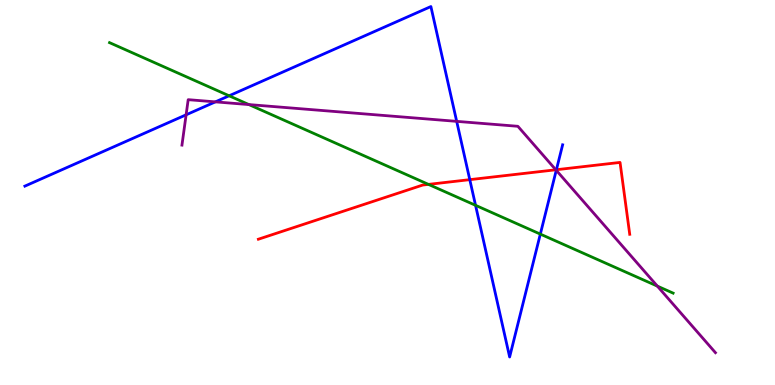[{'lines': ['blue', 'red'], 'intersections': [{'x': 6.06, 'y': 5.33}, {'x': 7.18, 'y': 5.59}]}, {'lines': ['green', 'red'], 'intersections': [{'x': 5.53, 'y': 5.21}]}, {'lines': ['purple', 'red'], 'intersections': [{'x': 7.17, 'y': 5.59}]}, {'lines': ['blue', 'green'], 'intersections': [{'x': 2.96, 'y': 7.51}, {'x': 6.14, 'y': 4.67}, {'x': 6.97, 'y': 3.92}]}, {'lines': ['blue', 'purple'], 'intersections': [{'x': 2.4, 'y': 7.02}, {'x': 2.78, 'y': 7.35}, {'x': 5.89, 'y': 6.85}, {'x': 7.18, 'y': 5.58}]}, {'lines': ['green', 'purple'], 'intersections': [{'x': 3.21, 'y': 7.28}, {'x': 8.48, 'y': 2.57}]}]